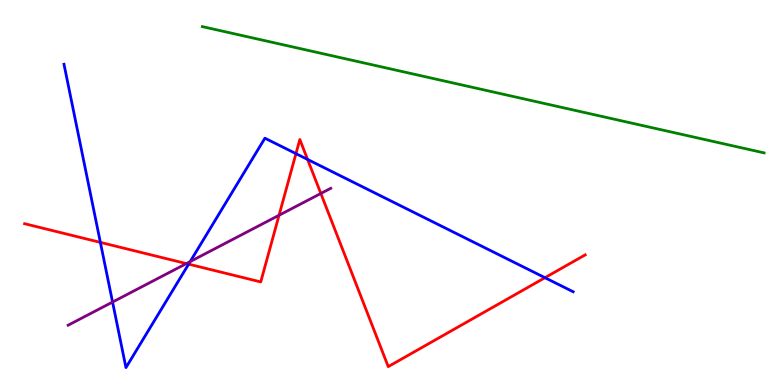[{'lines': ['blue', 'red'], 'intersections': [{'x': 1.3, 'y': 3.7}, {'x': 2.43, 'y': 3.14}, {'x': 3.82, 'y': 6.01}, {'x': 3.97, 'y': 5.86}, {'x': 7.03, 'y': 2.79}]}, {'lines': ['green', 'red'], 'intersections': []}, {'lines': ['purple', 'red'], 'intersections': [{'x': 2.4, 'y': 3.15}, {'x': 3.6, 'y': 4.41}, {'x': 4.14, 'y': 4.97}]}, {'lines': ['blue', 'green'], 'intersections': []}, {'lines': ['blue', 'purple'], 'intersections': [{'x': 1.45, 'y': 2.15}, {'x': 2.45, 'y': 3.21}]}, {'lines': ['green', 'purple'], 'intersections': []}]